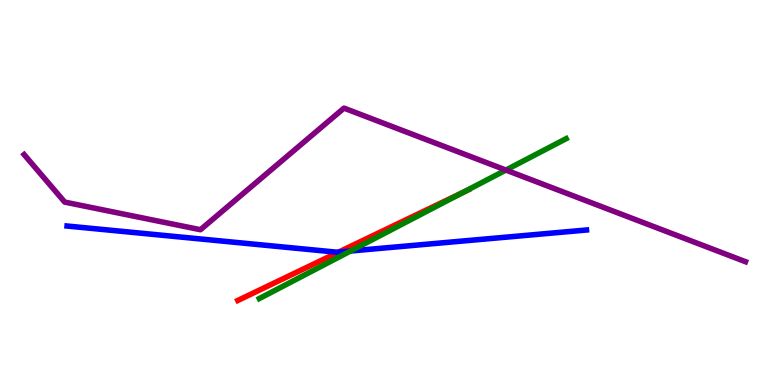[{'lines': ['blue', 'red'], 'intersections': [{'x': 4.37, 'y': 3.45}]}, {'lines': ['green', 'red'], 'intersections': [{'x': 5.97, 'y': 5.0}]}, {'lines': ['purple', 'red'], 'intersections': []}, {'lines': ['blue', 'green'], 'intersections': [{'x': 4.52, 'y': 3.48}]}, {'lines': ['blue', 'purple'], 'intersections': []}, {'lines': ['green', 'purple'], 'intersections': [{'x': 6.53, 'y': 5.58}]}]